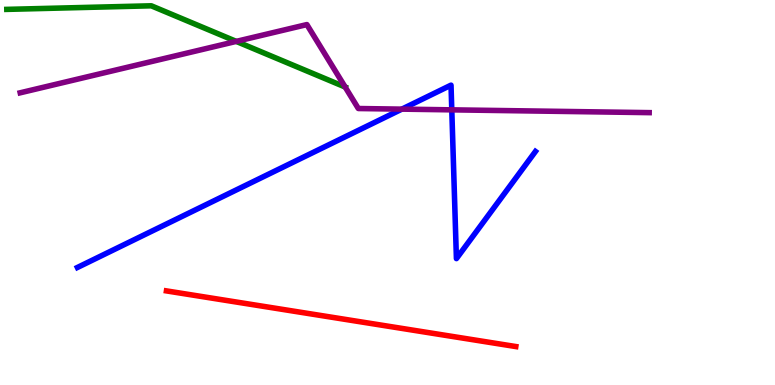[{'lines': ['blue', 'red'], 'intersections': []}, {'lines': ['green', 'red'], 'intersections': []}, {'lines': ['purple', 'red'], 'intersections': []}, {'lines': ['blue', 'green'], 'intersections': []}, {'lines': ['blue', 'purple'], 'intersections': [{'x': 5.19, 'y': 7.17}, {'x': 5.83, 'y': 7.15}]}, {'lines': ['green', 'purple'], 'intersections': [{'x': 3.05, 'y': 8.92}, {'x': 4.45, 'y': 7.74}]}]